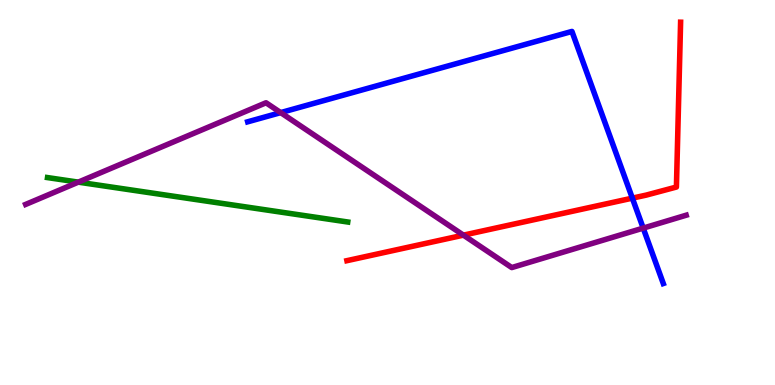[{'lines': ['blue', 'red'], 'intersections': [{'x': 8.16, 'y': 4.85}]}, {'lines': ['green', 'red'], 'intersections': []}, {'lines': ['purple', 'red'], 'intersections': [{'x': 5.98, 'y': 3.89}]}, {'lines': ['blue', 'green'], 'intersections': []}, {'lines': ['blue', 'purple'], 'intersections': [{'x': 3.62, 'y': 7.08}, {'x': 8.3, 'y': 4.07}]}, {'lines': ['green', 'purple'], 'intersections': [{'x': 1.01, 'y': 5.27}]}]